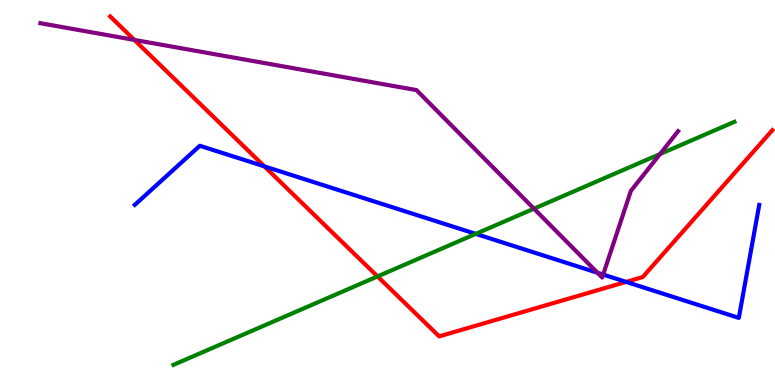[{'lines': ['blue', 'red'], 'intersections': [{'x': 3.41, 'y': 5.68}, {'x': 8.08, 'y': 2.68}]}, {'lines': ['green', 'red'], 'intersections': [{'x': 4.87, 'y': 2.82}]}, {'lines': ['purple', 'red'], 'intersections': [{'x': 1.73, 'y': 8.96}]}, {'lines': ['blue', 'green'], 'intersections': [{'x': 6.14, 'y': 3.93}]}, {'lines': ['blue', 'purple'], 'intersections': [{'x': 7.71, 'y': 2.92}, {'x': 7.78, 'y': 2.87}]}, {'lines': ['green', 'purple'], 'intersections': [{'x': 6.89, 'y': 4.58}, {'x': 8.52, 'y': 6.0}]}]